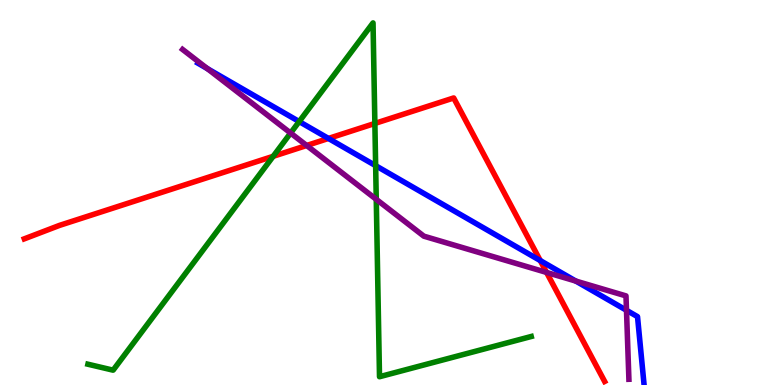[{'lines': ['blue', 'red'], 'intersections': [{'x': 4.24, 'y': 6.4}, {'x': 6.97, 'y': 3.23}]}, {'lines': ['green', 'red'], 'intersections': [{'x': 3.52, 'y': 5.94}, {'x': 4.84, 'y': 6.79}]}, {'lines': ['purple', 'red'], 'intersections': [{'x': 3.96, 'y': 6.22}, {'x': 7.05, 'y': 2.92}]}, {'lines': ['blue', 'green'], 'intersections': [{'x': 3.86, 'y': 6.84}, {'x': 4.85, 'y': 5.7}]}, {'lines': ['blue', 'purple'], 'intersections': [{'x': 2.68, 'y': 8.22}, {'x': 7.43, 'y': 2.7}, {'x': 8.08, 'y': 1.94}]}, {'lines': ['green', 'purple'], 'intersections': [{'x': 3.75, 'y': 6.54}, {'x': 4.85, 'y': 4.82}]}]